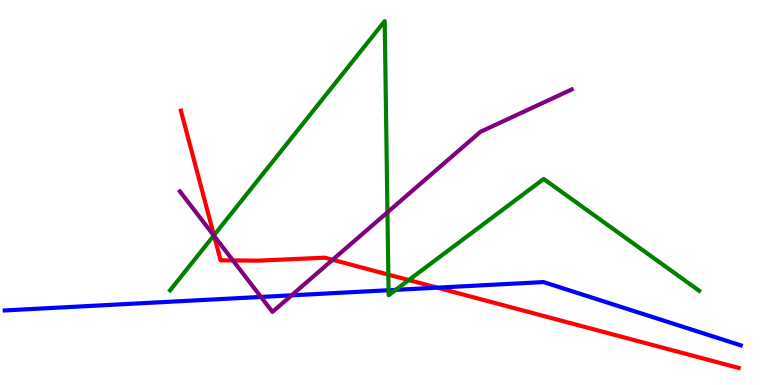[{'lines': ['blue', 'red'], 'intersections': [{'x': 5.64, 'y': 2.53}]}, {'lines': ['green', 'red'], 'intersections': [{'x': 2.76, 'y': 3.89}, {'x': 5.01, 'y': 2.87}, {'x': 5.27, 'y': 2.73}]}, {'lines': ['purple', 'red'], 'intersections': [{'x': 2.76, 'y': 3.87}, {'x': 3.01, 'y': 3.24}, {'x': 4.29, 'y': 3.25}]}, {'lines': ['blue', 'green'], 'intersections': [{'x': 5.01, 'y': 2.46}, {'x': 5.11, 'y': 2.47}]}, {'lines': ['blue', 'purple'], 'intersections': [{'x': 3.37, 'y': 2.29}, {'x': 3.76, 'y': 2.33}]}, {'lines': ['green', 'purple'], 'intersections': [{'x': 2.76, 'y': 3.88}, {'x': 5.0, 'y': 4.48}]}]